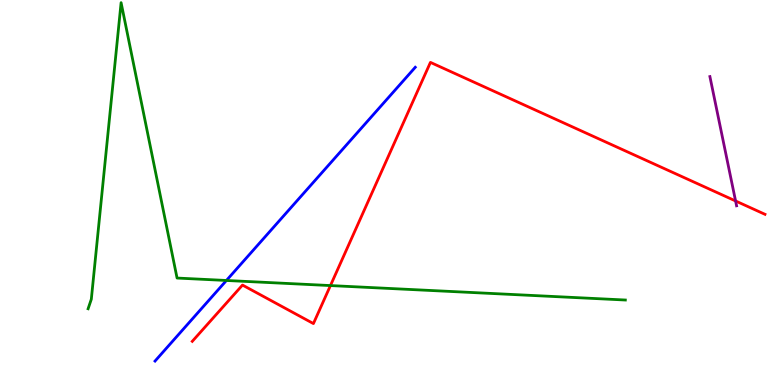[{'lines': ['blue', 'red'], 'intersections': []}, {'lines': ['green', 'red'], 'intersections': [{'x': 4.26, 'y': 2.58}]}, {'lines': ['purple', 'red'], 'intersections': [{'x': 9.49, 'y': 4.78}]}, {'lines': ['blue', 'green'], 'intersections': [{'x': 2.92, 'y': 2.71}]}, {'lines': ['blue', 'purple'], 'intersections': []}, {'lines': ['green', 'purple'], 'intersections': []}]